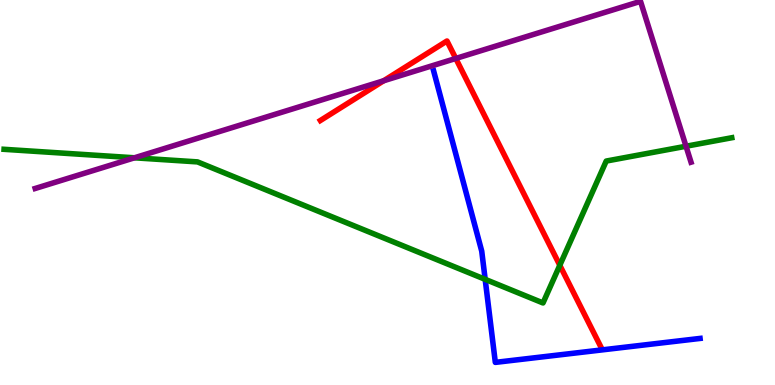[{'lines': ['blue', 'red'], 'intersections': []}, {'lines': ['green', 'red'], 'intersections': [{'x': 7.22, 'y': 3.11}]}, {'lines': ['purple', 'red'], 'intersections': [{'x': 4.95, 'y': 7.9}, {'x': 5.88, 'y': 8.48}]}, {'lines': ['blue', 'green'], 'intersections': [{'x': 6.26, 'y': 2.74}]}, {'lines': ['blue', 'purple'], 'intersections': []}, {'lines': ['green', 'purple'], 'intersections': [{'x': 1.73, 'y': 5.9}, {'x': 8.85, 'y': 6.2}]}]